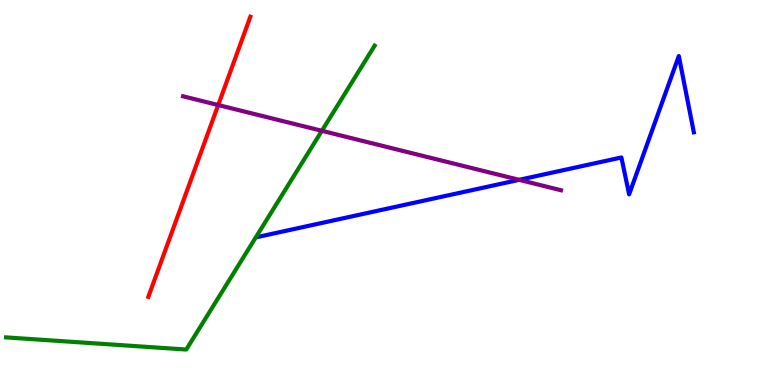[{'lines': ['blue', 'red'], 'intersections': []}, {'lines': ['green', 'red'], 'intersections': []}, {'lines': ['purple', 'red'], 'intersections': [{'x': 2.82, 'y': 7.27}]}, {'lines': ['blue', 'green'], 'intersections': []}, {'lines': ['blue', 'purple'], 'intersections': [{'x': 6.7, 'y': 5.33}]}, {'lines': ['green', 'purple'], 'intersections': [{'x': 4.15, 'y': 6.6}]}]